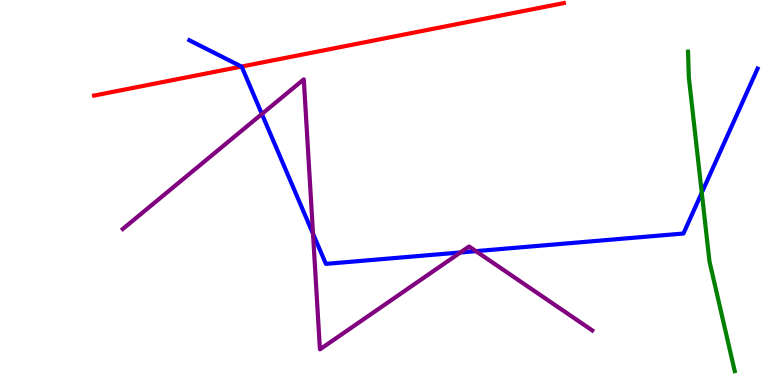[{'lines': ['blue', 'red'], 'intersections': [{'x': 3.12, 'y': 8.27}]}, {'lines': ['green', 'red'], 'intersections': []}, {'lines': ['purple', 'red'], 'intersections': []}, {'lines': ['blue', 'green'], 'intersections': [{'x': 9.06, 'y': 4.99}]}, {'lines': ['blue', 'purple'], 'intersections': [{'x': 3.38, 'y': 7.04}, {'x': 4.04, 'y': 3.93}, {'x': 5.94, 'y': 3.44}, {'x': 6.14, 'y': 3.48}]}, {'lines': ['green', 'purple'], 'intersections': []}]